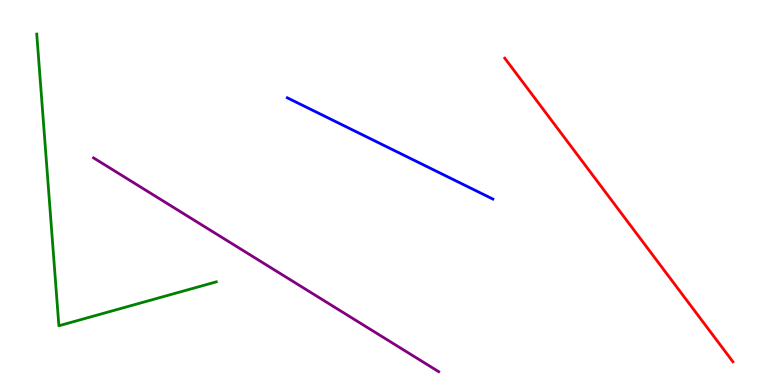[{'lines': ['blue', 'red'], 'intersections': []}, {'lines': ['green', 'red'], 'intersections': []}, {'lines': ['purple', 'red'], 'intersections': []}, {'lines': ['blue', 'green'], 'intersections': []}, {'lines': ['blue', 'purple'], 'intersections': []}, {'lines': ['green', 'purple'], 'intersections': []}]